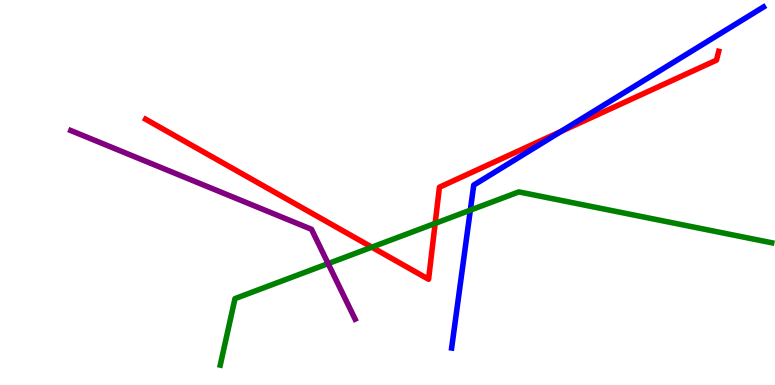[{'lines': ['blue', 'red'], 'intersections': [{'x': 7.24, 'y': 6.58}]}, {'lines': ['green', 'red'], 'intersections': [{'x': 4.8, 'y': 3.58}, {'x': 5.61, 'y': 4.2}]}, {'lines': ['purple', 'red'], 'intersections': []}, {'lines': ['blue', 'green'], 'intersections': [{'x': 6.07, 'y': 4.54}]}, {'lines': ['blue', 'purple'], 'intersections': []}, {'lines': ['green', 'purple'], 'intersections': [{'x': 4.23, 'y': 3.15}]}]